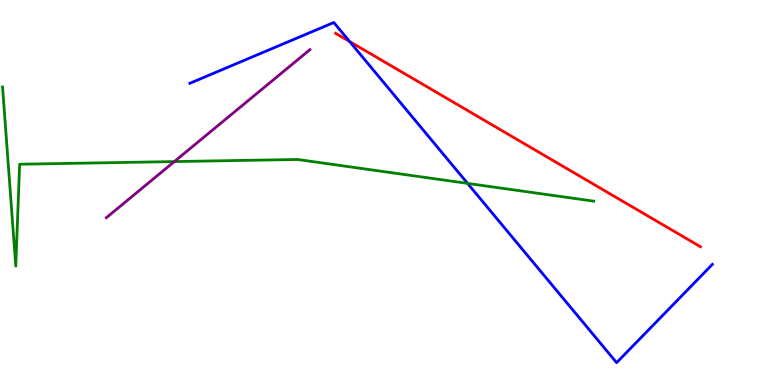[{'lines': ['blue', 'red'], 'intersections': [{'x': 4.51, 'y': 8.92}]}, {'lines': ['green', 'red'], 'intersections': []}, {'lines': ['purple', 'red'], 'intersections': []}, {'lines': ['blue', 'green'], 'intersections': [{'x': 6.03, 'y': 5.24}]}, {'lines': ['blue', 'purple'], 'intersections': []}, {'lines': ['green', 'purple'], 'intersections': [{'x': 2.25, 'y': 5.8}]}]